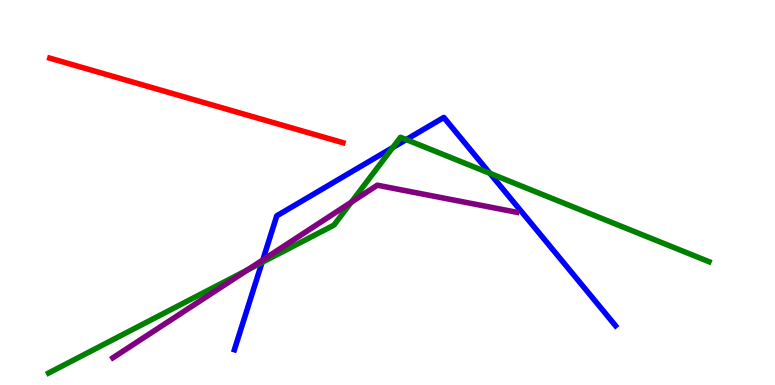[{'lines': ['blue', 'red'], 'intersections': []}, {'lines': ['green', 'red'], 'intersections': []}, {'lines': ['purple', 'red'], 'intersections': []}, {'lines': ['blue', 'green'], 'intersections': [{'x': 3.38, 'y': 3.18}, {'x': 5.07, 'y': 6.17}, {'x': 5.24, 'y': 6.37}, {'x': 6.32, 'y': 5.5}]}, {'lines': ['blue', 'purple'], 'intersections': [{'x': 3.39, 'y': 3.25}]}, {'lines': ['green', 'purple'], 'intersections': [{'x': 3.19, 'y': 2.99}, {'x': 4.53, 'y': 4.75}]}]